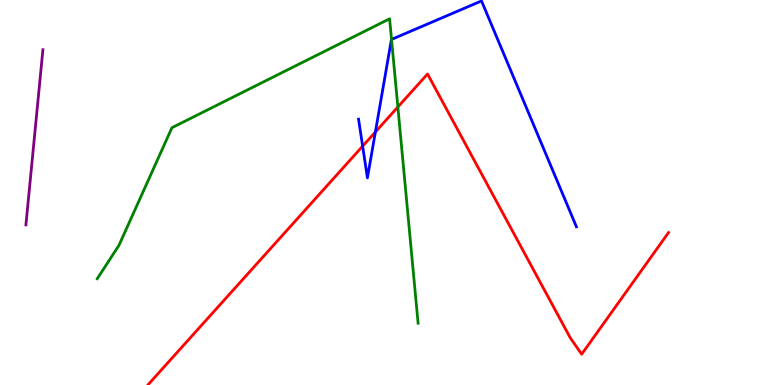[{'lines': ['blue', 'red'], 'intersections': [{'x': 4.68, 'y': 6.2}, {'x': 4.84, 'y': 6.57}]}, {'lines': ['green', 'red'], 'intersections': [{'x': 5.13, 'y': 7.22}]}, {'lines': ['purple', 'red'], 'intersections': []}, {'lines': ['blue', 'green'], 'intersections': [{'x': 5.05, 'y': 8.98}]}, {'lines': ['blue', 'purple'], 'intersections': []}, {'lines': ['green', 'purple'], 'intersections': []}]